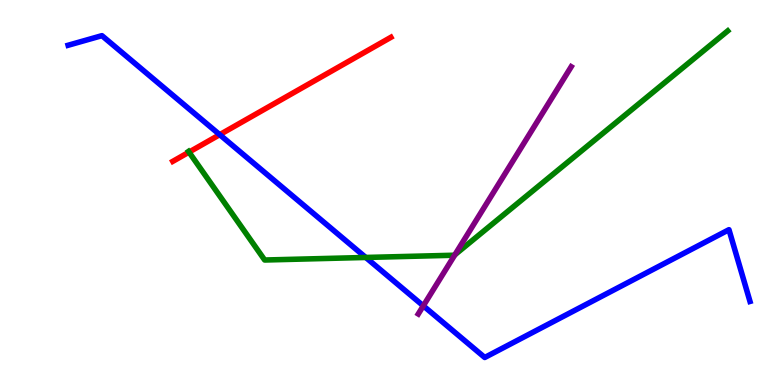[{'lines': ['blue', 'red'], 'intersections': [{'x': 2.83, 'y': 6.5}]}, {'lines': ['green', 'red'], 'intersections': [{'x': 2.44, 'y': 6.05}]}, {'lines': ['purple', 'red'], 'intersections': []}, {'lines': ['blue', 'green'], 'intersections': [{'x': 4.72, 'y': 3.31}]}, {'lines': ['blue', 'purple'], 'intersections': [{'x': 5.46, 'y': 2.06}]}, {'lines': ['green', 'purple'], 'intersections': [{'x': 5.87, 'y': 3.38}]}]